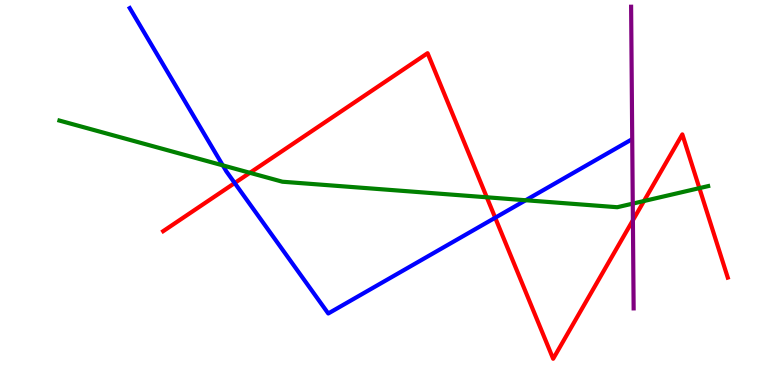[{'lines': ['blue', 'red'], 'intersections': [{'x': 3.03, 'y': 5.25}, {'x': 6.39, 'y': 4.34}]}, {'lines': ['green', 'red'], 'intersections': [{'x': 3.22, 'y': 5.51}, {'x': 6.28, 'y': 4.88}, {'x': 8.31, 'y': 4.78}, {'x': 9.02, 'y': 5.11}]}, {'lines': ['purple', 'red'], 'intersections': [{'x': 8.17, 'y': 4.28}]}, {'lines': ['blue', 'green'], 'intersections': [{'x': 2.87, 'y': 5.7}, {'x': 6.78, 'y': 4.8}]}, {'lines': ['blue', 'purple'], 'intersections': []}, {'lines': ['green', 'purple'], 'intersections': [{'x': 8.16, 'y': 4.71}]}]